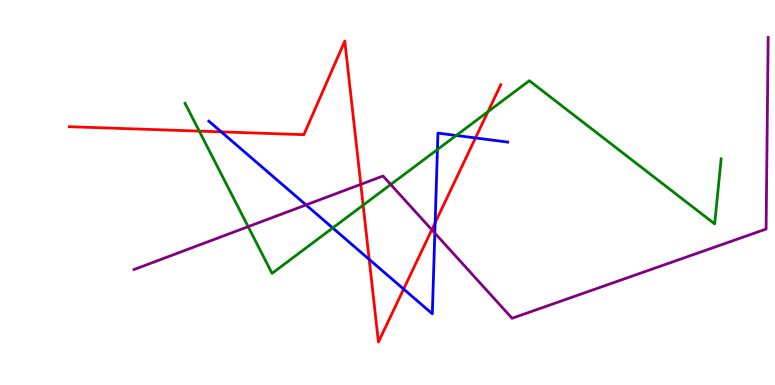[{'lines': ['blue', 'red'], 'intersections': [{'x': 2.86, 'y': 6.58}, {'x': 4.76, 'y': 3.26}, {'x': 5.21, 'y': 2.49}, {'x': 5.61, 'y': 4.21}, {'x': 6.14, 'y': 6.42}]}, {'lines': ['green', 'red'], 'intersections': [{'x': 2.57, 'y': 6.59}, {'x': 4.69, 'y': 4.67}, {'x': 6.3, 'y': 7.1}]}, {'lines': ['purple', 'red'], 'intersections': [{'x': 4.66, 'y': 5.21}, {'x': 5.57, 'y': 4.03}]}, {'lines': ['blue', 'green'], 'intersections': [{'x': 4.29, 'y': 4.08}, {'x': 5.64, 'y': 6.12}, {'x': 5.89, 'y': 6.48}]}, {'lines': ['blue', 'purple'], 'intersections': [{'x': 3.95, 'y': 4.68}, {'x': 5.61, 'y': 3.95}]}, {'lines': ['green', 'purple'], 'intersections': [{'x': 3.2, 'y': 4.11}, {'x': 5.04, 'y': 5.21}]}]